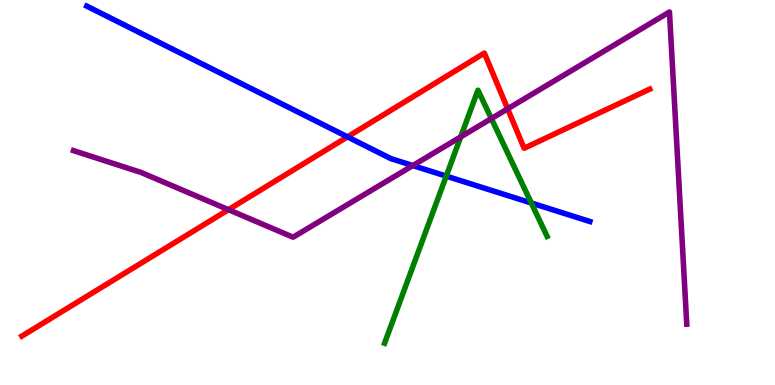[{'lines': ['blue', 'red'], 'intersections': [{'x': 4.48, 'y': 6.45}]}, {'lines': ['green', 'red'], 'intersections': []}, {'lines': ['purple', 'red'], 'intersections': [{'x': 2.95, 'y': 4.55}, {'x': 6.55, 'y': 7.17}]}, {'lines': ['blue', 'green'], 'intersections': [{'x': 5.76, 'y': 5.43}, {'x': 6.86, 'y': 4.73}]}, {'lines': ['blue', 'purple'], 'intersections': [{'x': 5.33, 'y': 5.7}]}, {'lines': ['green', 'purple'], 'intersections': [{'x': 5.94, 'y': 6.44}, {'x': 6.34, 'y': 6.92}]}]